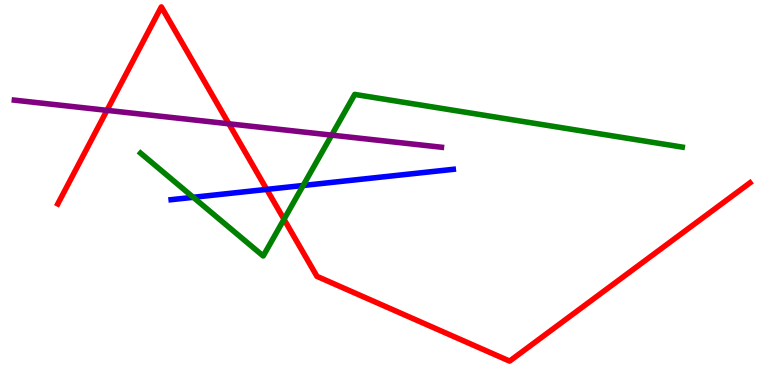[{'lines': ['blue', 'red'], 'intersections': [{'x': 3.44, 'y': 5.08}]}, {'lines': ['green', 'red'], 'intersections': [{'x': 3.66, 'y': 4.3}]}, {'lines': ['purple', 'red'], 'intersections': [{'x': 1.38, 'y': 7.13}, {'x': 2.95, 'y': 6.78}]}, {'lines': ['blue', 'green'], 'intersections': [{'x': 2.49, 'y': 4.88}, {'x': 3.91, 'y': 5.18}]}, {'lines': ['blue', 'purple'], 'intersections': []}, {'lines': ['green', 'purple'], 'intersections': [{'x': 4.28, 'y': 6.49}]}]